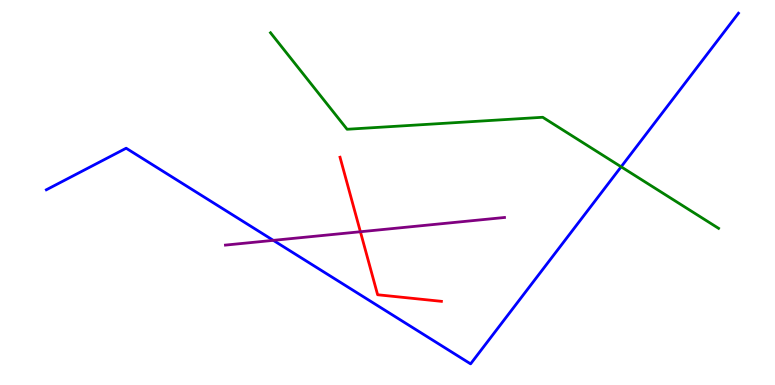[{'lines': ['blue', 'red'], 'intersections': []}, {'lines': ['green', 'red'], 'intersections': []}, {'lines': ['purple', 'red'], 'intersections': [{'x': 4.65, 'y': 3.98}]}, {'lines': ['blue', 'green'], 'intersections': [{'x': 8.01, 'y': 5.67}]}, {'lines': ['blue', 'purple'], 'intersections': [{'x': 3.53, 'y': 3.76}]}, {'lines': ['green', 'purple'], 'intersections': []}]